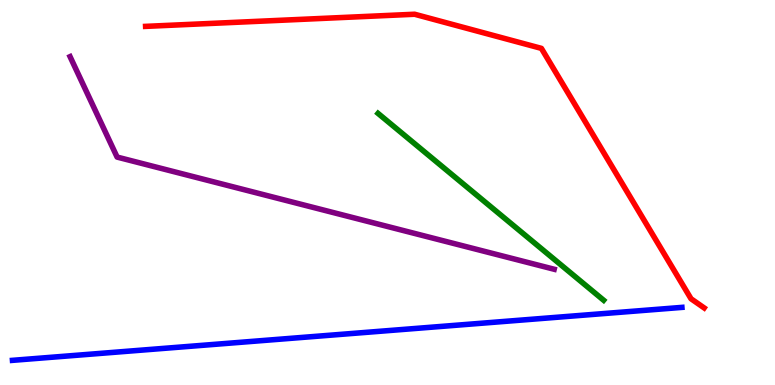[{'lines': ['blue', 'red'], 'intersections': []}, {'lines': ['green', 'red'], 'intersections': []}, {'lines': ['purple', 'red'], 'intersections': []}, {'lines': ['blue', 'green'], 'intersections': []}, {'lines': ['blue', 'purple'], 'intersections': []}, {'lines': ['green', 'purple'], 'intersections': []}]